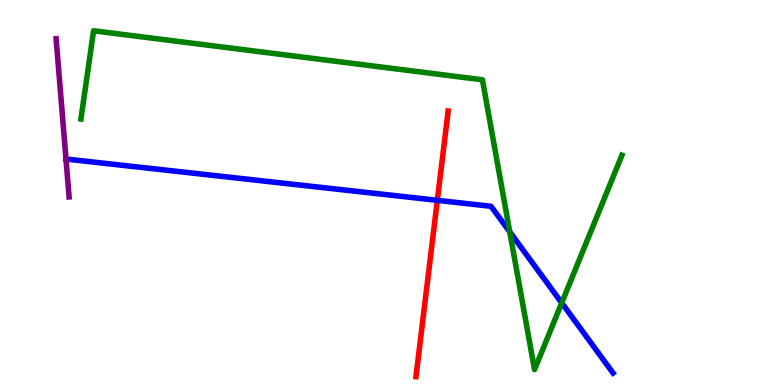[{'lines': ['blue', 'red'], 'intersections': [{'x': 5.64, 'y': 4.8}]}, {'lines': ['green', 'red'], 'intersections': []}, {'lines': ['purple', 'red'], 'intersections': []}, {'lines': ['blue', 'green'], 'intersections': [{'x': 6.58, 'y': 3.98}, {'x': 7.25, 'y': 2.13}]}, {'lines': ['blue', 'purple'], 'intersections': [{'x': 0.851, 'y': 5.87}]}, {'lines': ['green', 'purple'], 'intersections': []}]